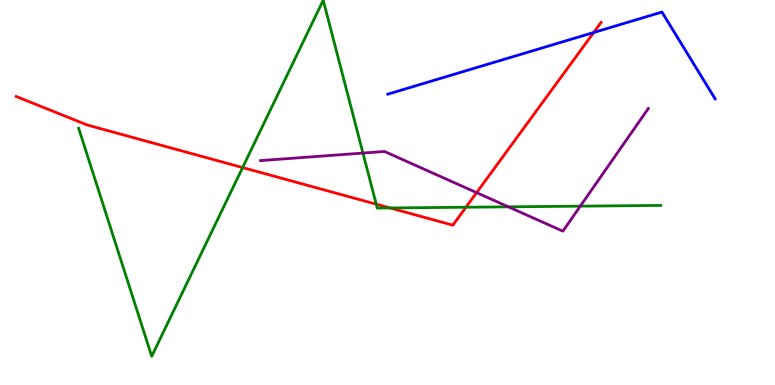[{'lines': ['blue', 'red'], 'intersections': [{'x': 7.66, 'y': 9.16}]}, {'lines': ['green', 'red'], 'intersections': [{'x': 3.13, 'y': 5.65}, {'x': 4.85, 'y': 4.7}, {'x': 5.03, 'y': 4.6}, {'x': 6.01, 'y': 4.62}]}, {'lines': ['purple', 'red'], 'intersections': [{'x': 6.15, 'y': 5.0}]}, {'lines': ['blue', 'green'], 'intersections': []}, {'lines': ['blue', 'purple'], 'intersections': []}, {'lines': ['green', 'purple'], 'intersections': [{'x': 4.68, 'y': 6.02}, {'x': 6.56, 'y': 4.63}, {'x': 7.49, 'y': 4.65}]}]